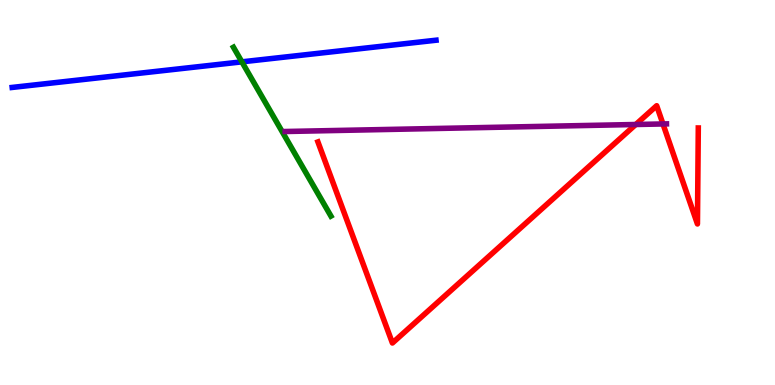[{'lines': ['blue', 'red'], 'intersections': []}, {'lines': ['green', 'red'], 'intersections': []}, {'lines': ['purple', 'red'], 'intersections': [{'x': 8.2, 'y': 6.77}, {'x': 8.55, 'y': 6.78}]}, {'lines': ['blue', 'green'], 'intersections': [{'x': 3.12, 'y': 8.39}]}, {'lines': ['blue', 'purple'], 'intersections': []}, {'lines': ['green', 'purple'], 'intersections': []}]